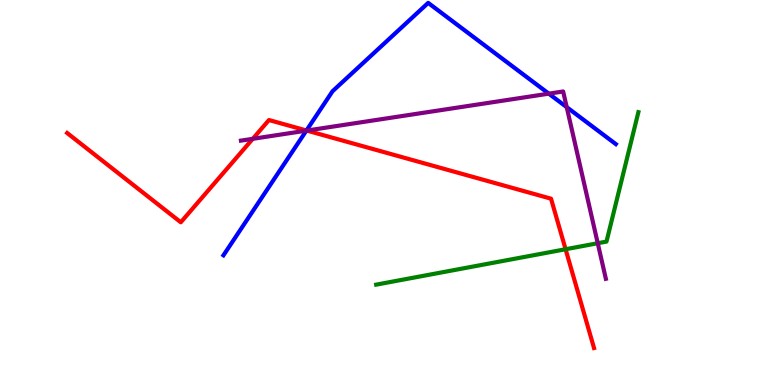[{'lines': ['blue', 'red'], 'intersections': [{'x': 3.95, 'y': 6.61}]}, {'lines': ['green', 'red'], 'intersections': [{'x': 7.3, 'y': 3.53}]}, {'lines': ['purple', 'red'], 'intersections': [{'x': 3.26, 'y': 6.39}, {'x': 3.96, 'y': 6.61}]}, {'lines': ['blue', 'green'], 'intersections': []}, {'lines': ['blue', 'purple'], 'intersections': [{'x': 3.95, 'y': 6.61}, {'x': 7.08, 'y': 7.57}, {'x': 7.31, 'y': 7.22}]}, {'lines': ['green', 'purple'], 'intersections': [{'x': 7.71, 'y': 3.68}]}]